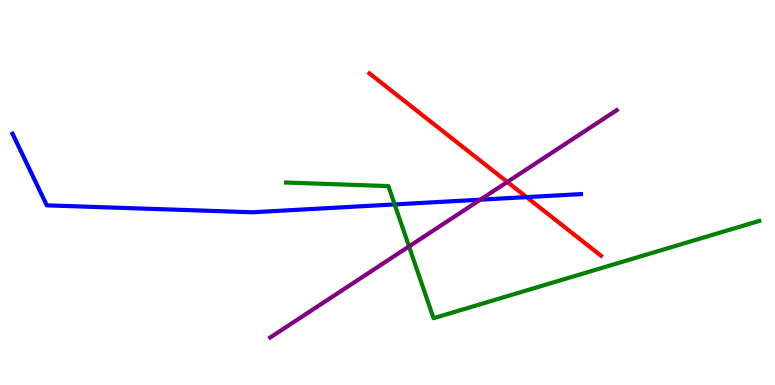[{'lines': ['blue', 'red'], 'intersections': [{'x': 6.79, 'y': 4.88}]}, {'lines': ['green', 'red'], 'intersections': []}, {'lines': ['purple', 'red'], 'intersections': [{'x': 6.55, 'y': 5.27}]}, {'lines': ['blue', 'green'], 'intersections': [{'x': 5.09, 'y': 4.69}]}, {'lines': ['blue', 'purple'], 'intersections': [{'x': 6.2, 'y': 4.81}]}, {'lines': ['green', 'purple'], 'intersections': [{'x': 5.28, 'y': 3.6}]}]